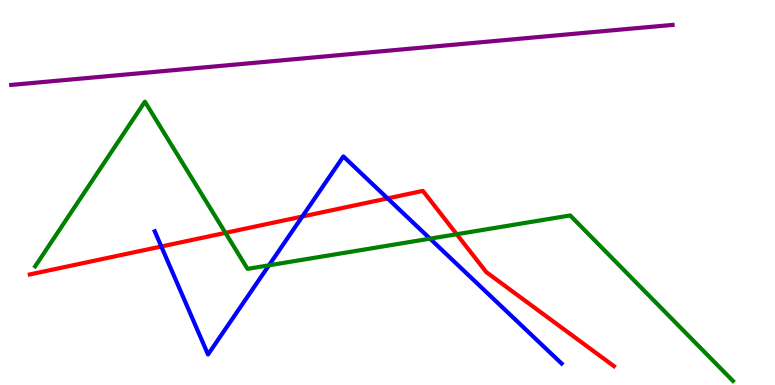[{'lines': ['blue', 'red'], 'intersections': [{'x': 2.08, 'y': 3.6}, {'x': 3.9, 'y': 4.38}, {'x': 5.0, 'y': 4.85}]}, {'lines': ['green', 'red'], 'intersections': [{'x': 2.91, 'y': 3.95}, {'x': 5.89, 'y': 3.92}]}, {'lines': ['purple', 'red'], 'intersections': []}, {'lines': ['blue', 'green'], 'intersections': [{'x': 3.47, 'y': 3.11}, {'x': 5.55, 'y': 3.8}]}, {'lines': ['blue', 'purple'], 'intersections': []}, {'lines': ['green', 'purple'], 'intersections': []}]